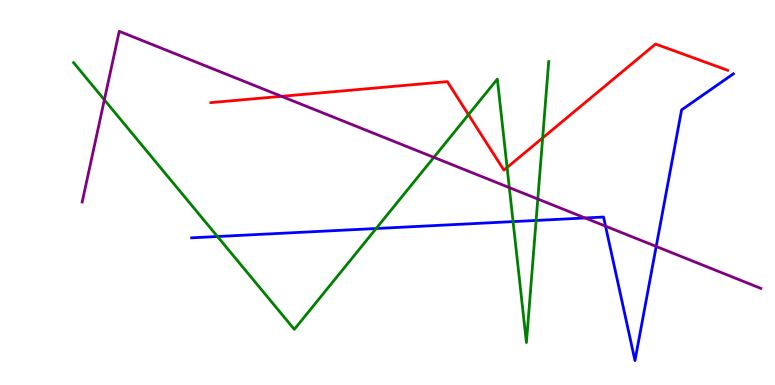[{'lines': ['blue', 'red'], 'intersections': []}, {'lines': ['green', 'red'], 'intersections': [{'x': 6.04, 'y': 7.02}, {'x': 6.54, 'y': 5.65}, {'x': 7.0, 'y': 6.42}]}, {'lines': ['purple', 'red'], 'intersections': [{'x': 3.63, 'y': 7.5}]}, {'lines': ['blue', 'green'], 'intersections': [{'x': 2.81, 'y': 3.86}, {'x': 4.85, 'y': 4.06}, {'x': 6.62, 'y': 4.24}, {'x': 6.92, 'y': 4.27}]}, {'lines': ['blue', 'purple'], 'intersections': [{'x': 7.55, 'y': 4.34}, {'x': 7.81, 'y': 4.13}, {'x': 8.47, 'y': 3.6}]}, {'lines': ['green', 'purple'], 'intersections': [{'x': 1.35, 'y': 7.41}, {'x': 5.6, 'y': 5.91}, {'x': 6.57, 'y': 5.13}, {'x': 6.94, 'y': 4.83}]}]